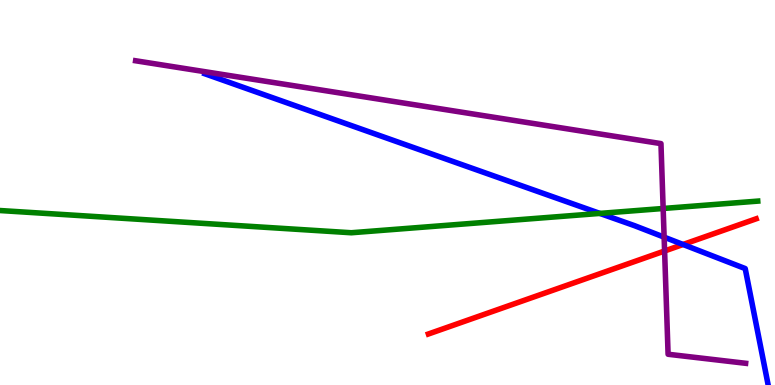[{'lines': ['blue', 'red'], 'intersections': [{'x': 8.81, 'y': 3.65}]}, {'lines': ['green', 'red'], 'intersections': []}, {'lines': ['purple', 'red'], 'intersections': [{'x': 8.58, 'y': 3.48}]}, {'lines': ['blue', 'green'], 'intersections': [{'x': 7.74, 'y': 4.46}]}, {'lines': ['blue', 'purple'], 'intersections': [{'x': 8.57, 'y': 3.84}]}, {'lines': ['green', 'purple'], 'intersections': [{'x': 8.56, 'y': 4.58}]}]